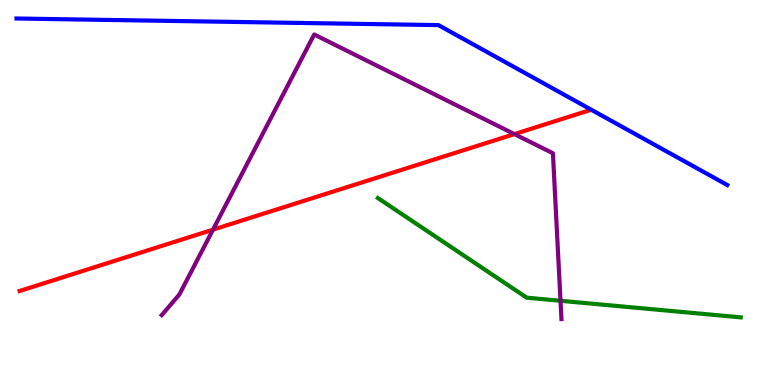[{'lines': ['blue', 'red'], 'intersections': []}, {'lines': ['green', 'red'], 'intersections': []}, {'lines': ['purple', 'red'], 'intersections': [{'x': 2.75, 'y': 4.03}, {'x': 6.64, 'y': 6.52}]}, {'lines': ['blue', 'green'], 'intersections': []}, {'lines': ['blue', 'purple'], 'intersections': []}, {'lines': ['green', 'purple'], 'intersections': [{'x': 7.23, 'y': 2.19}]}]